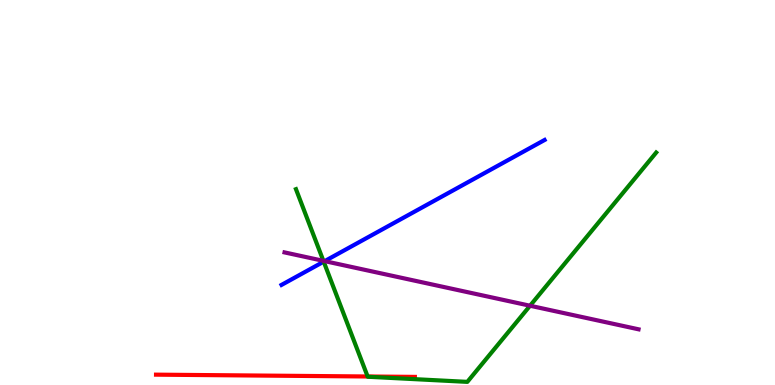[{'lines': ['blue', 'red'], 'intersections': []}, {'lines': ['green', 'red'], 'intersections': [{'x': 4.74, 'y': 0.221}]}, {'lines': ['purple', 'red'], 'intersections': []}, {'lines': ['blue', 'green'], 'intersections': [{'x': 4.18, 'y': 3.2}]}, {'lines': ['blue', 'purple'], 'intersections': [{'x': 4.19, 'y': 3.22}]}, {'lines': ['green', 'purple'], 'intersections': [{'x': 4.17, 'y': 3.22}, {'x': 6.84, 'y': 2.06}]}]